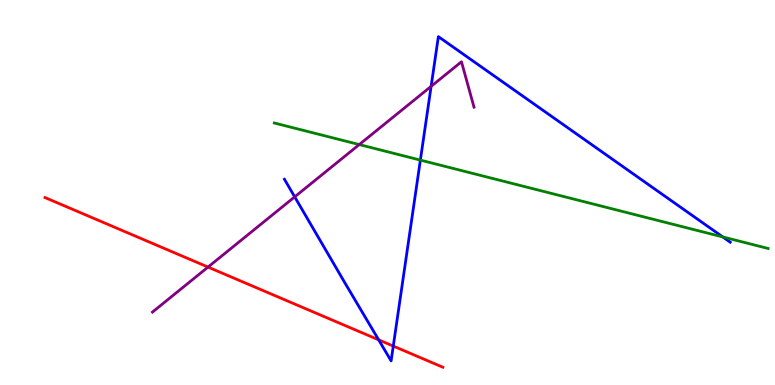[{'lines': ['blue', 'red'], 'intersections': [{'x': 4.89, 'y': 1.17}, {'x': 5.07, 'y': 1.01}]}, {'lines': ['green', 'red'], 'intersections': []}, {'lines': ['purple', 'red'], 'intersections': [{'x': 2.68, 'y': 3.06}]}, {'lines': ['blue', 'green'], 'intersections': [{'x': 5.42, 'y': 5.84}, {'x': 9.33, 'y': 3.85}]}, {'lines': ['blue', 'purple'], 'intersections': [{'x': 3.8, 'y': 4.89}, {'x': 5.56, 'y': 7.76}]}, {'lines': ['green', 'purple'], 'intersections': [{'x': 4.64, 'y': 6.24}]}]